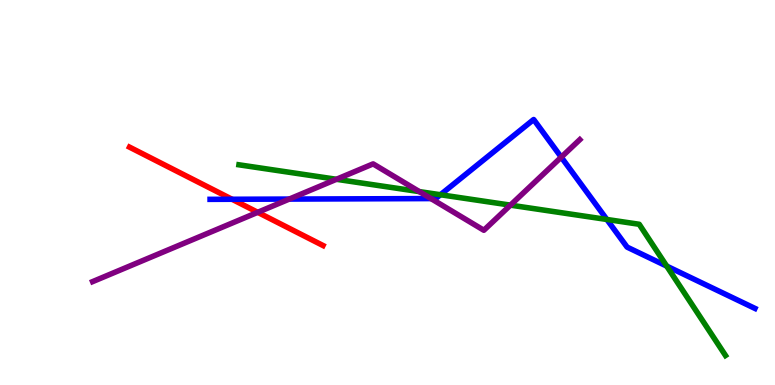[{'lines': ['blue', 'red'], 'intersections': [{'x': 2.99, 'y': 4.82}]}, {'lines': ['green', 'red'], 'intersections': []}, {'lines': ['purple', 'red'], 'intersections': [{'x': 3.33, 'y': 4.49}]}, {'lines': ['blue', 'green'], 'intersections': [{'x': 5.68, 'y': 4.94}, {'x': 7.83, 'y': 4.3}, {'x': 8.6, 'y': 3.09}]}, {'lines': ['blue', 'purple'], 'intersections': [{'x': 3.73, 'y': 4.83}, {'x': 5.56, 'y': 4.84}, {'x': 7.24, 'y': 5.92}]}, {'lines': ['green', 'purple'], 'intersections': [{'x': 4.34, 'y': 5.34}, {'x': 5.41, 'y': 5.02}, {'x': 6.59, 'y': 4.67}]}]